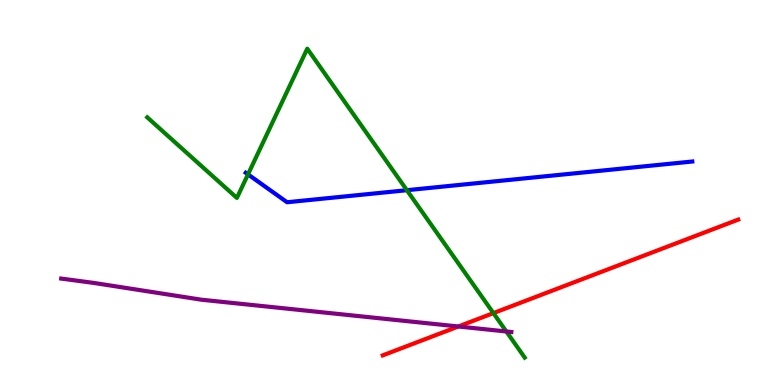[{'lines': ['blue', 'red'], 'intersections': []}, {'lines': ['green', 'red'], 'intersections': [{'x': 6.37, 'y': 1.87}]}, {'lines': ['purple', 'red'], 'intersections': [{'x': 5.91, 'y': 1.52}]}, {'lines': ['blue', 'green'], 'intersections': [{'x': 3.2, 'y': 5.47}, {'x': 5.25, 'y': 5.06}]}, {'lines': ['blue', 'purple'], 'intersections': []}, {'lines': ['green', 'purple'], 'intersections': [{'x': 6.53, 'y': 1.39}]}]